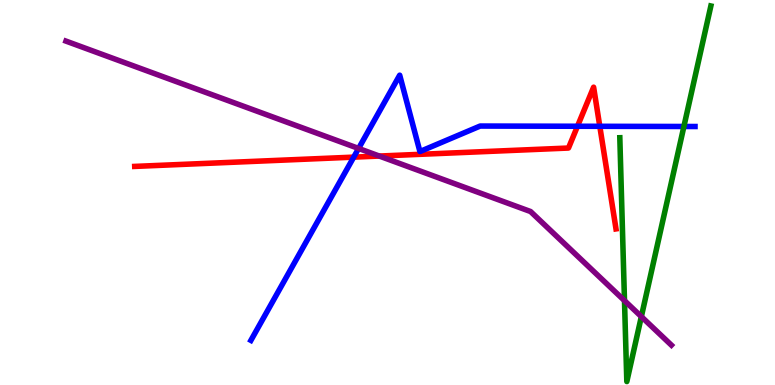[{'lines': ['blue', 'red'], 'intersections': [{'x': 4.56, 'y': 5.92}, {'x': 7.45, 'y': 6.72}, {'x': 7.74, 'y': 6.72}]}, {'lines': ['green', 'red'], 'intersections': []}, {'lines': ['purple', 'red'], 'intersections': [{'x': 4.89, 'y': 5.95}]}, {'lines': ['blue', 'green'], 'intersections': [{'x': 8.82, 'y': 6.71}]}, {'lines': ['blue', 'purple'], 'intersections': [{'x': 4.63, 'y': 6.14}]}, {'lines': ['green', 'purple'], 'intersections': [{'x': 8.06, 'y': 2.19}, {'x': 8.28, 'y': 1.78}]}]